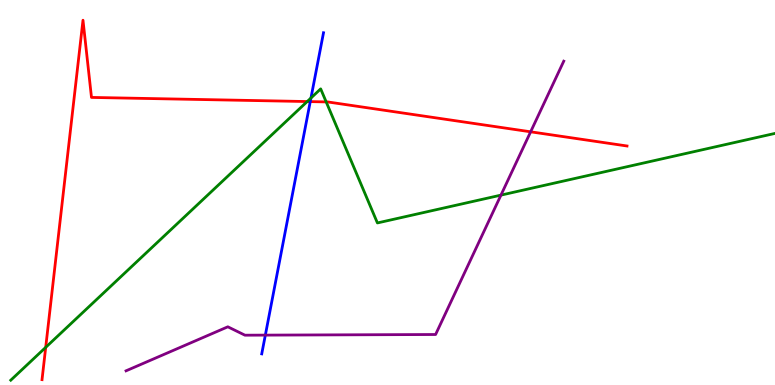[{'lines': ['blue', 'red'], 'intersections': [{'x': 4.0, 'y': 7.36}]}, {'lines': ['green', 'red'], 'intersections': [{'x': 0.59, 'y': 0.978}, {'x': 3.96, 'y': 7.36}, {'x': 4.21, 'y': 7.35}]}, {'lines': ['purple', 'red'], 'intersections': [{'x': 6.85, 'y': 6.58}]}, {'lines': ['blue', 'green'], 'intersections': [{'x': 4.01, 'y': 7.45}]}, {'lines': ['blue', 'purple'], 'intersections': [{'x': 3.42, 'y': 1.3}]}, {'lines': ['green', 'purple'], 'intersections': [{'x': 6.46, 'y': 4.93}]}]